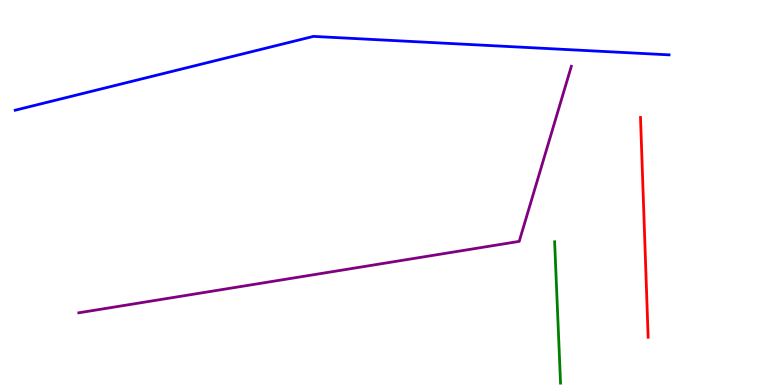[{'lines': ['blue', 'red'], 'intersections': []}, {'lines': ['green', 'red'], 'intersections': []}, {'lines': ['purple', 'red'], 'intersections': []}, {'lines': ['blue', 'green'], 'intersections': []}, {'lines': ['blue', 'purple'], 'intersections': []}, {'lines': ['green', 'purple'], 'intersections': []}]